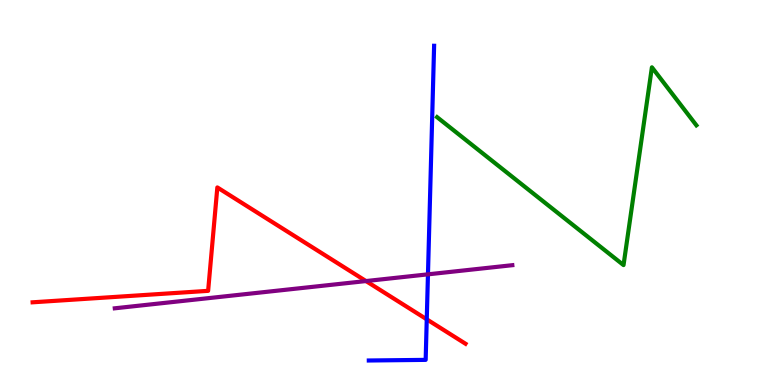[{'lines': ['blue', 'red'], 'intersections': [{'x': 5.51, 'y': 1.71}]}, {'lines': ['green', 'red'], 'intersections': []}, {'lines': ['purple', 'red'], 'intersections': [{'x': 4.72, 'y': 2.7}]}, {'lines': ['blue', 'green'], 'intersections': []}, {'lines': ['blue', 'purple'], 'intersections': [{'x': 5.52, 'y': 2.87}]}, {'lines': ['green', 'purple'], 'intersections': []}]